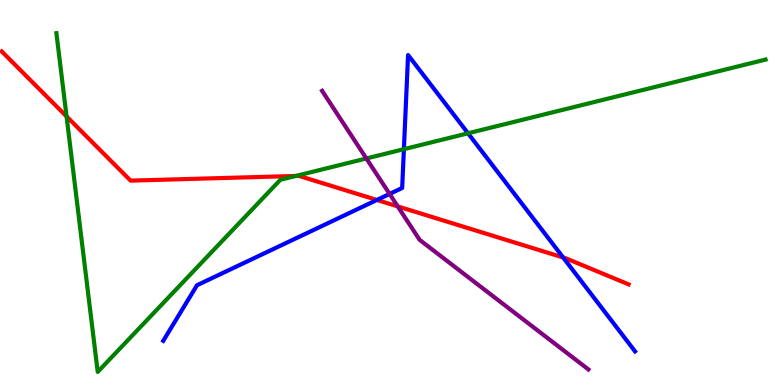[{'lines': ['blue', 'red'], 'intersections': [{'x': 4.86, 'y': 4.81}, {'x': 7.27, 'y': 3.31}]}, {'lines': ['green', 'red'], 'intersections': [{'x': 0.859, 'y': 6.98}, {'x': 3.82, 'y': 5.43}]}, {'lines': ['purple', 'red'], 'intersections': [{'x': 5.13, 'y': 4.64}]}, {'lines': ['blue', 'green'], 'intersections': [{'x': 5.21, 'y': 6.13}, {'x': 6.04, 'y': 6.54}]}, {'lines': ['blue', 'purple'], 'intersections': [{'x': 5.03, 'y': 4.96}]}, {'lines': ['green', 'purple'], 'intersections': [{'x': 4.73, 'y': 5.88}]}]